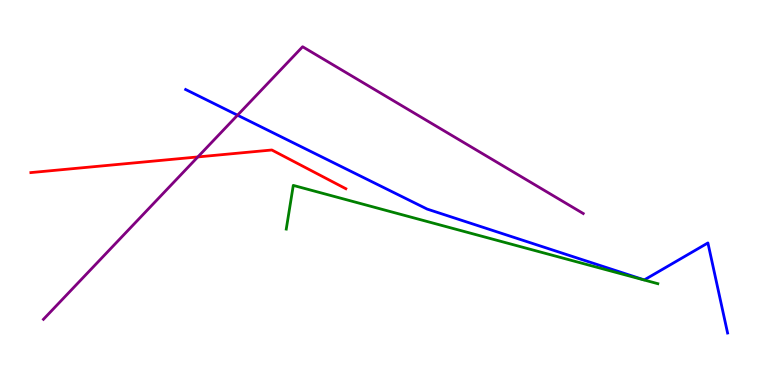[{'lines': ['blue', 'red'], 'intersections': []}, {'lines': ['green', 'red'], 'intersections': []}, {'lines': ['purple', 'red'], 'intersections': [{'x': 2.55, 'y': 5.92}]}, {'lines': ['blue', 'green'], 'intersections': []}, {'lines': ['blue', 'purple'], 'intersections': [{'x': 3.06, 'y': 7.01}]}, {'lines': ['green', 'purple'], 'intersections': []}]